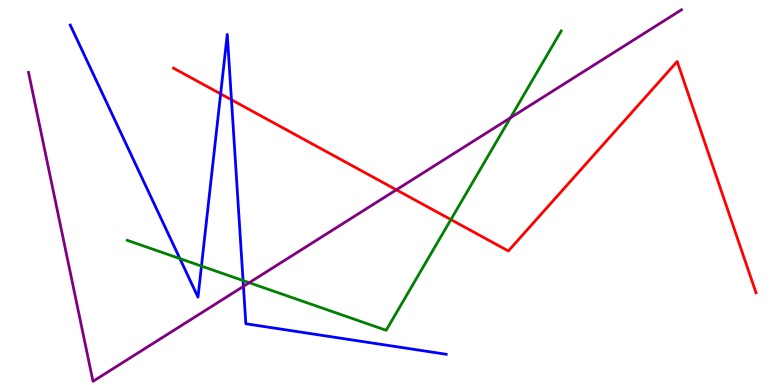[{'lines': ['blue', 'red'], 'intersections': [{'x': 2.85, 'y': 7.56}, {'x': 2.99, 'y': 7.41}]}, {'lines': ['green', 'red'], 'intersections': [{'x': 5.82, 'y': 4.3}]}, {'lines': ['purple', 'red'], 'intersections': [{'x': 5.11, 'y': 5.07}]}, {'lines': ['blue', 'green'], 'intersections': [{'x': 2.32, 'y': 3.28}, {'x': 2.6, 'y': 3.09}, {'x': 3.14, 'y': 2.71}]}, {'lines': ['blue', 'purple'], 'intersections': [{'x': 3.14, 'y': 2.56}]}, {'lines': ['green', 'purple'], 'intersections': [{'x': 3.22, 'y': 2.66}, {'x': 6.59, 'y': 6.94}]}]